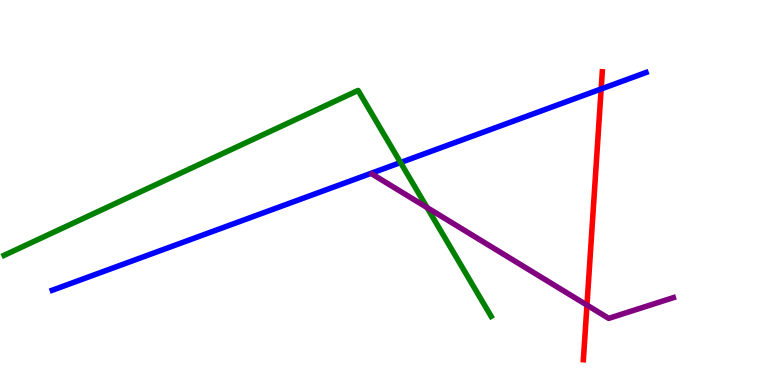[{'lines': ['blue', 'red'], 'intersections': [{'x': 7.76, 'y': 7.69}]}, {'lines': ['green', 'red'], 'intersections': []}, {'lines': ['purple', 'red'], 'intersections': [{'x': 7.57, 'y': 2.08}]}, {'lines': ['blue', 'green'], 'intersections': [{'x': 5.17, 'y': 5.78}]}, {'lines': ['blue', 'purple'], 'intersections': []}, {'lines': ['green', 'purple'], 'intersections': [{'x': 5.51, 'y': 4.61}]}]